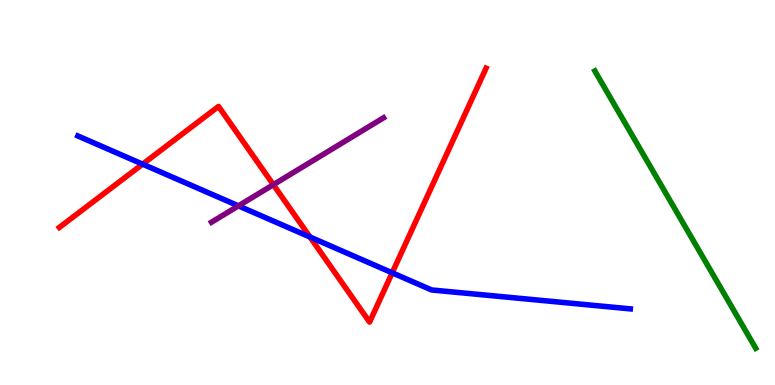[{'lines': ['blue', 'red'], 'intersections': [{'x': 1.84, 'y': 5.74}, {'x': 4.0, 'y': 3.84}, {'x': 5.06, 'y': 2.91}]}, {'lines': ['green', 'red'], 'intersections': []}, {'lines': ['purple', 'red'], 'intersections': [{'x': 3.53, 'y': 5.2}]}, {'lines': ['blue', 'green'], 'intersections': []}, {'lines': ['blue', 'purple'], 'intersections': [{'x': 3.08, 'y': 4.65}]}, {'lines': ['green', 'purple'], 'intersections': []}]